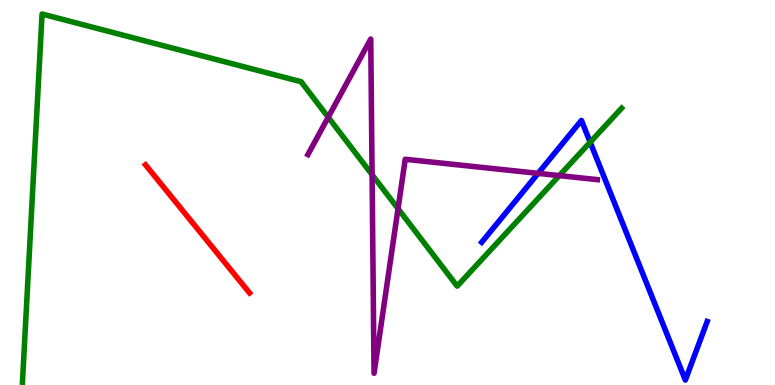[{'lines': ['blue', 'red'], 'intersections': []}, {'lines': ['green', 'red'], 'intersections': []}, {'lines': ['purple', 'red'], 'intersections': []}, {'lines': ['blue', 'green'], 'intersections': [{'x': 7.62, 'y': 6.31}]}, {'lines': ['blue', 'purple'], 'intersections': [{'x': 6.94, 'y': 5.5}]}, {'lines': ['green', 'purple'], 'intersections': [{'x': 4.24, 'y': 6.96}, {'x': 4.8, 'y': 5.46}, {'x': 5.14, 'y': 4.58}, {'x': 7.22, 'y': 5.44}]}]